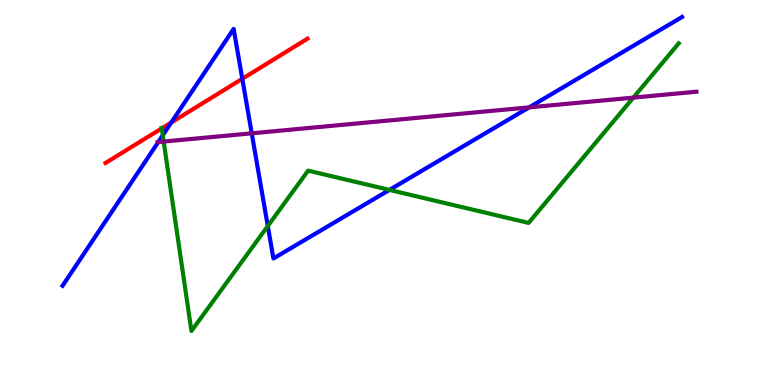[{'lines': ['blue', 'red'], 'intersections': [{'x': 2.21, 'y': 6.82}, {'x': 3.13, 'y': 7.95}]}, {'lines': ['green', 'red'], 'intersections': [{'x': 2.09, 'y': 6.67}]}, {'lines': ['purple', 'red'], 'intersections': []}, {'lines': ['blue', 'green'], 'intersections': [{'x': 2.1, 'y': 6.49}, {'x': 3.46, 'y': 4.13}, {'x': 5.03, 'y': 5.07}]}, {'lines': ['blue', 'purple'], 'intersections': [{'x': 2.04, 'y': 6.31}, {'x': 3.25, 'y': 6.54}, {'x': 6.83, 'y': 7.21}]}, {'lines': ['green', 'purple'], 'intersections': [{'x': 2.11, 'y': 6.32}, {'x': 8.17, 'y': 7.46}]}]